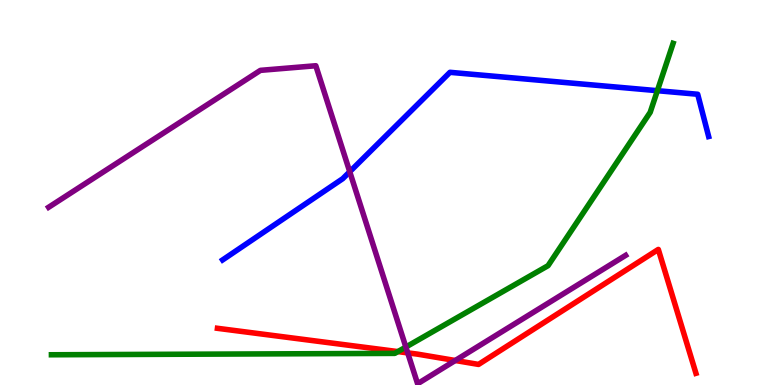[{'lines': ['blue', 'red'], 'intersections': []}, {'lines': ['green', 'red'], 'intersections': [{'x': 5.13, 'y': 0.868}]}, {'lines': ['purple', 'red'], 'intersections': [{'x': 5.26, 'y': 0.835}, {'x': 5.87, 'y': 0.637}]}, {'lines': ['blue', 'green'], 'intersections': [{'x': 8.48, 'y': 7.64}]}, {'lines': ['blue', 'purple'], 'intersections': [{'x': 4.51, 'y': 5.54}]}, {'lines': ['green', 'purple'], 'intersections': [{'x': 5.24, 'y': 0.986}]}]